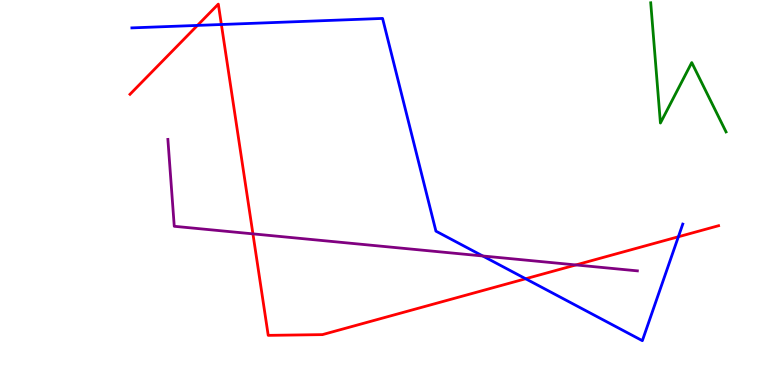[{'lines': ['blue', 'red'], 'intersections': [{'x': 2.55, 'y': 9.34}, {'x': 2.86, 'y': 9.36}, {'x': 6.78, 'y': 2.76}, {'x': 8.75, 'y': 3.85}]}, {'lines': ['green', 'red'], 'intersections': []}, {'lines': ['purple', 'red'], 'intersections': [{'x': 3.26, 'y': 3.93}, {'x': 7.43, 'y': 3.12}]}, {'lines': ['blue', 'green'], 'intersections': []}, {'lines': ['blue', 'purple'], 'intersections': [{'x': 6.23, 'y': 3.35}]}, {'lines': ['green', 'purple'], 'intersections': []}]